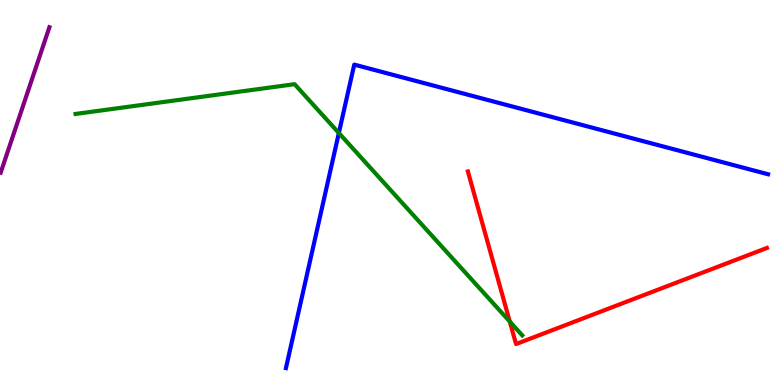[{'lines': ['blue', 'red'], 'intersections': []}, {'lines': ['green', 'red'], 'intersections': [{'x': 6.58, 'y': 1.65}]}, {'lines': ['purple', 'red'], 'intersections': []}, {'lines': ['blue', 'green'], 'intersections': [{'x': 4.37, 'y': 6.55}]}, {'lines': ['blue', 'purple'], 'intersections': []}, {'lines': ['green', 'purple'], 'intersections': []}]